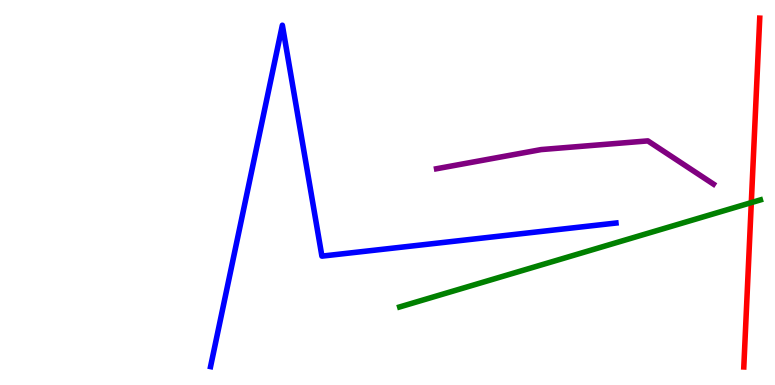[{'lines': ['blue', 'red'], 'intersections': []}, {'lines': ['green', 'red'], 'intersections': [{'x': 9.69, 'y': 4.74}]}, {'lines': ['purple', 'red'], 'intersections': []}, {'lines': ['blue', 'green'], 'intersections': []}, {'lines': ['blue', 'purple'], 'intersections': []}, {'lines': ['green', 'purple'], 'intersections': []}]